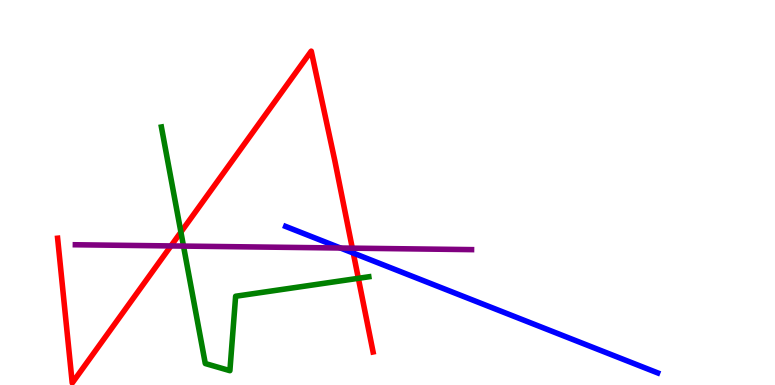[{'lines': ['blue', 'red'], 'intersections': [{'x': 4.56, 'y': 3.43}]}, {'lines': ['green', 'red'], 'intersections': [{'x': 2.33, 'y': 3.97}, {'x': 4.62, 'y': 2.77}]}, {'lines': ['purple', 'red'], 'intersections': [{'x': 2.21, 'y': 3.61}, {'x': 4.55, 'y': 3.55}]}, {'lines': ['blue', 'green'], 'intersections': []}, {'lines': ['blue', 'purple'], 'intersections': [{'x': 4.39, 'y': 3.56}]}, {'lines': ['green', 'purple'], 'intersections': [{'x': 2.37, 'y': 3.61}]}]